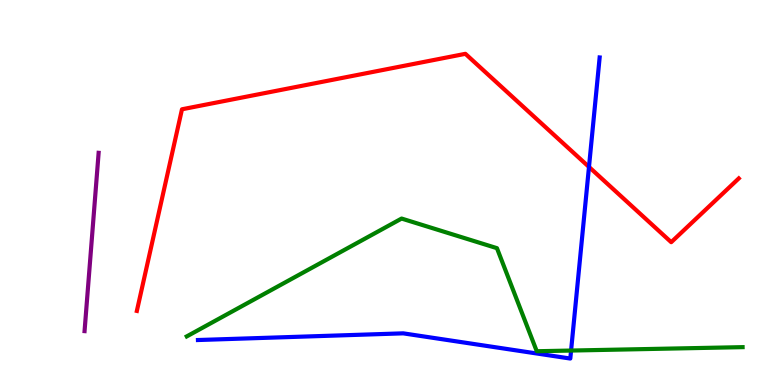[{'lines': ['blue', 'red'], 'intersections': [{'x': 7.6, 'y': 5.66}]}, {'lines': ['green', 'red'], 'intersections': []}, {'lines': ['purple', 'red'], 'intersections': []}, {'lines': ['blue', 'green'], 'intersections': [{'x': 7.37, 'y': 0.895}]}, {'lines': ['blue', 'purple'], 'intersections': []}, {'lines': ['green', 'purple'], 'intersections': []}]